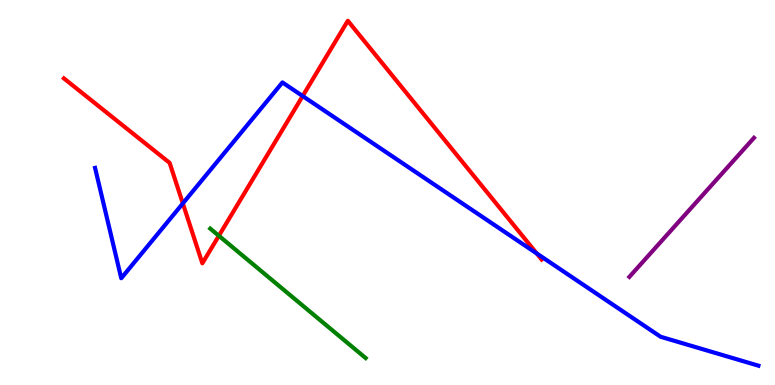[{'lines': ['blue', 'red'], 'intersections': [{'x': 2.36, 'y': 4.72}, {'x': 3.91, 'y': 7.51}, {'x': 6.93, 'y': 3.42}]}, {'lines': ['green', 'red'], 'intersections': [{'x': 2.82, 'y': 3.88}]}, {'lines': ['purple', 'red'], 'intersections': []}, {'lines': ['blue', 'green'], 'intersections': []}, {'lines': ['blue', 'purple'], 'intersections': []}, {'lines': ['green', 'purple'], 'intersections': []}]